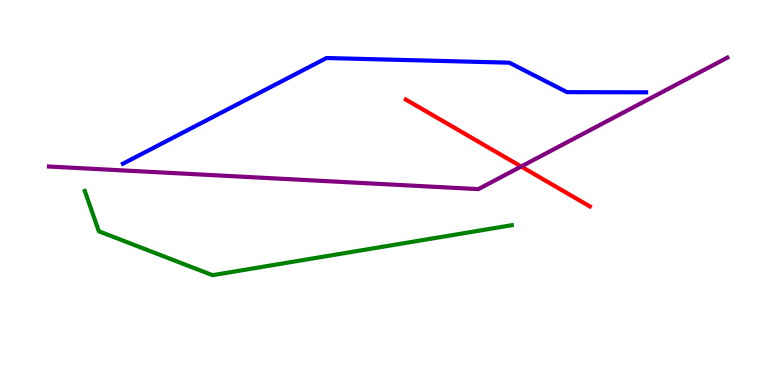[{'lines': ['blue', 'red'], 'intersections': []}, {'lines': ['green', 'red'], 'intersections': []}, {'lines': ['purple', 'red'], 'intersections': [{'x': 6.72, 'y': 5.67}]}, {'lines': ['blue', 'green'], 'intersections': []}, {'lines': ['blue', 'purple'], 'intersections': []}, {'lines': ['green', 'purple'], 'intersections': []}]